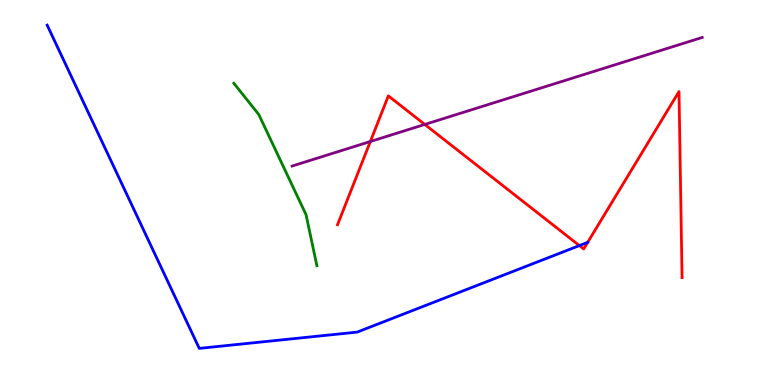[{'lines': ['blue', 'red'], 'intersections': [{'x': 7.48, 'y': 3.62}, {'x': 7.58, 'y': 3.7}]}, {'lines': ['green', 'red'], 'intersections': []}, {'lines': ['purple', 'red'], 'intersections': [{'x': 4.78, 'y': 6.32}, {'x': 5.48, 'y': 6.77}]}, {'lines': ['blue', 'green'], 'intersections': []}, {'lines': ['blue', 'purple'], 'intersections': []}, {'lines': ['green', 'purple'], 'intersections': []}]